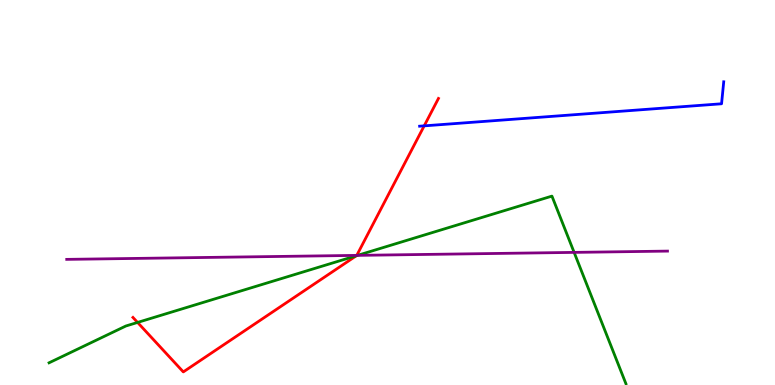[{'lines': ['blue', 'red'], 'intersections': [{'x': 5.47, 'y': 6.73}]}, {'lines': ['green', 'red'], 'intersections': [{'x': 1.78, 'y': 1.63}, {'x': 4.6, 'y': 3.36}]}, {'lines': ['purple', 'red'], 'intersections': [{'x': 4.6, 'y': 3.37}]}, {'lines': ['blue', 'green'], 'intersections': []}, {'lines': ['blue', 'purple'], 'intersections': []}, {'lines': ['green', 'purple'], 'intersections': [{'x': 4.61, 'y': 3.37}, {'x': 7.41, 'y': 3.44}]}]